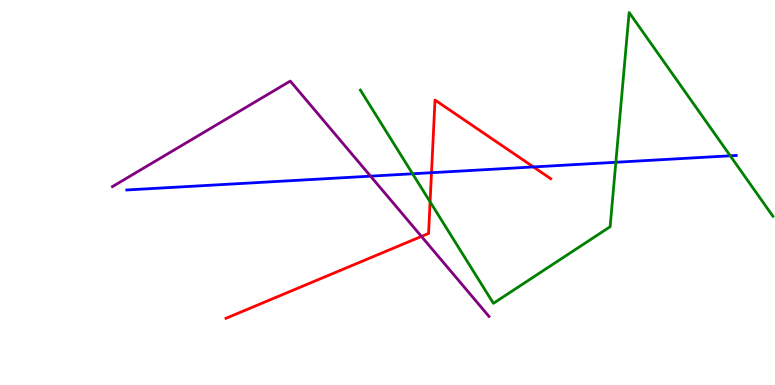[{'lines': ['blue', 'red'], 'intersections': [{'x': 5.57, 'y': 5.51}, {'x': 6.88, 'y': 5.66}]}, {'lines': ['green', 'red'], 'intersections': [{'x': 5.55, 'y': 4.76}]}, {'lines': ['purple', 'red'], 'intersections': [{'x': 5.44, 'y': 3.86}]}, {'lines': ['blue', 'green'], 'intersections': [{'x': 5.32, 'y': 5.49}, {'x': 7.95, 'y': 5.79}, {'x': 9.42, 'y': 5.95}]}, {'lines': ['blue', 'purple'], 'intersections': [{'x': 4.78, 'y': 5.42}]}, {'lines': ['green', 'purple'], 'intersections': []}]